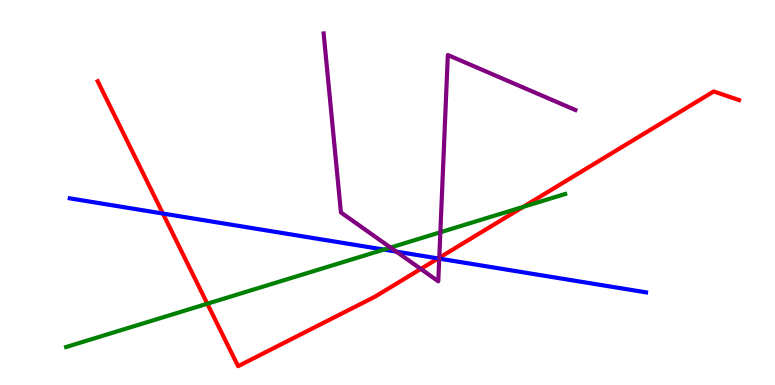[{'lines': ['blue', 'red'], 'intersections': [{'x': 2.1, 'y': 4.45}, {'x': 5.65, 'y': 3.29}]}, {'lines': ['green', 'red'], 'intersections': [{'x': 2.68, 'y': 2.11}, {'x': 6.75, 'y': 4.63}]}, {'lines': ['purple', 'red'], 'intersections': [{'x': 5.43, 'y': 3.01}, {'x': 5.67, 'y': 3.31}]}, {'lines': ['blue', 'green'], 'intersections': [{'x': 4.95, 'y': 3.52}]}, {'lines': ['blue', 'purple'], 'intersections': [{'x': 5.11, 'y': 3.46}, {'x': 5.67, 'y': 3.28}]}, {'lines': ['green', 'purple'], 'intersections': [{'x': 5.04, 'y': 3.57}, {'x': 5.68, 'y': 3.97}]}]